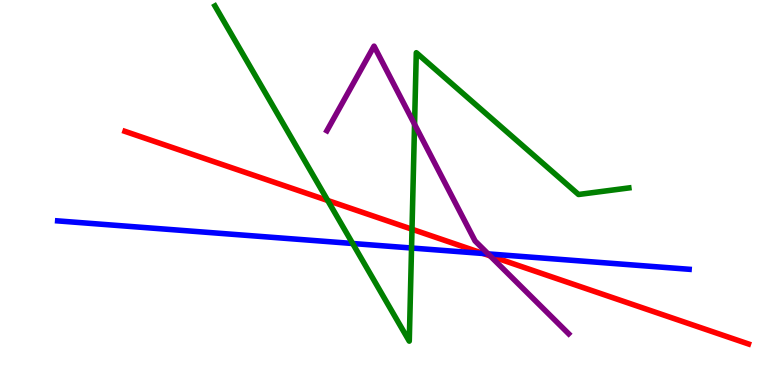[{'lines': ['blue', 'red'], 'intersections': [{'x': 6.23, 'y': 3.42}]}, {'lines': ['green', 'red'], 'intersections': [{'x': 4.23, 'y': 4.79}, {'x': 5.32, 'y': 4.05}]}, {'lines': ['purple', 'red'], 'intersections': [{'x': 6.32, 'y': 3.35}]}, {'lines': ['blue', 'green'], 'intersections': [{'x': 4.55, 'y': 3.68}, {'x': 5.31, 'y': 3.56}]}, {'lines': ['blue', 'purple'], 'intersections': [{'x': 6.3, 'y': 3.41}]}, {'lines': ['green', 'purple'], 'intersections': [{'x': 5.35, 'y': 6.77}]}]